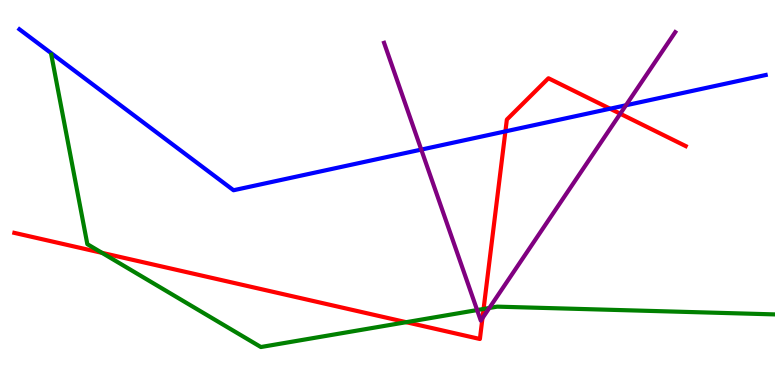[{'lines': ['blue', 'red'], 'intersections': [{'x': 6.52, 'y': 6.59}, {'x': 7.87, 'y': 7.18}]}, {'lines': ['green', 'red'], 'intersections': [{'x': 1.32, 'y': 3.43}, {'x': 5.24, 'y': 1.63}, {'x': 6.24, 'y': 1.97}]}, {'lines': ['purple', 'red'], 'intersections': [{'x': 6.23, 'y': 1.74}, {'x': 8.0, 'y': 7.05}]}, {'lines': ['blue', 'green'], 'intersections': []}, {'lines': ['blue', 'purple'], 'intersections': [{'x': 5.44, 'y': 6.11}, {'x': 8.08, 'y': 7.27}]}, {'lines': ['green', 'purple'], 'intersections': [{'x': 6.16, 'y': 1.95}, {'x': 6.31, 'y': 2.0}]}]